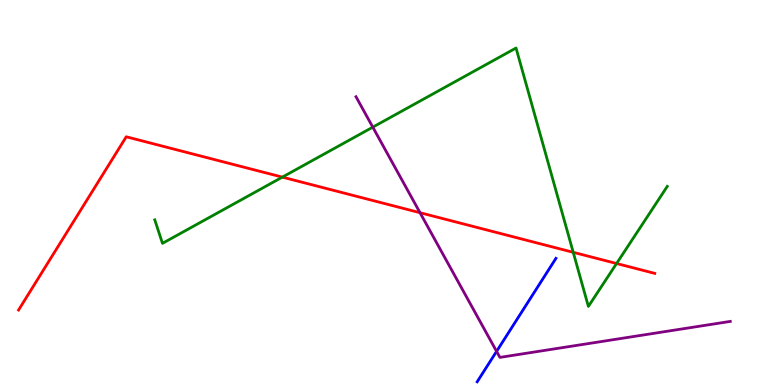[{'lines': ['blue', 'red'], 'intersections': []}, {'lines': ['green', 'red'], 'intersections': [{'x': 3.64, 'y': 5.4}, {'x': 7.4, 'y': 3.45}, {'x': 7.96, 'y': 3.16}]}, {'lines': ['purple', 'red'], 'intersections': [{'x': 5.42, 'y': 4.48}]}, {'lines': ['blue', 'green'], 'intersections': []}, {'lines': ['blue', 'purple'], 'intersections': [{'x': 6.41, 'y': 0.873}]}, {'lines': ['green', 'purple'], 'intersections': [{'x': 4.81, 'y': 6.7}]}]